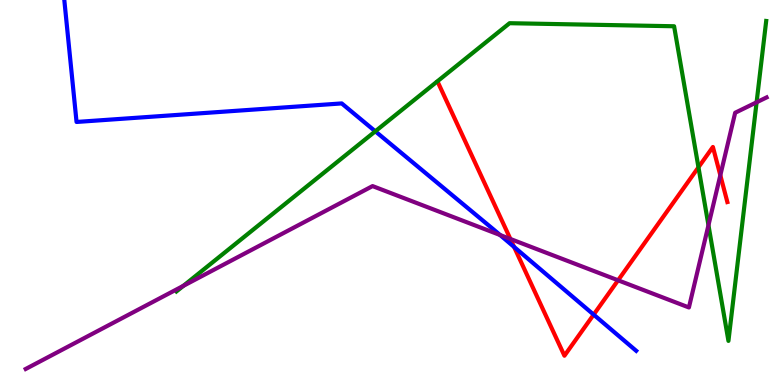[{'lines': ['blue', 'red'], 'intersections': [{'x': 6.63, 'y': 3.59}, {'x': 7.66, 'y': 1.83}]}, {'lines': ['green', 'red'], 'intersections': [{'x': 9.01, 'y': 5.65}]}, {'lines': ['purple', 'red'], 'intersections': [{'x': 6.59, 'y': 3.79}, {'x': 7.98, 'y': 2.72}, {'x': 9.29, 'y': 5.45}]}, {'lines': ['blue', 'green'], 'intersections': [{'x': 4.84, 'y': 6.59}]}, {'lines': ['blue', 'purple'], 'intersections': [{'x': 6.45, 'y': 3.9}]}, {'lines': ['green', 'purple'], 'intersections': [{'x': 2.37, 'y': 2.58}, {'x': 9.14, 'y': 4.15}, {'x': 9.76, 'y': 7.34}]}]